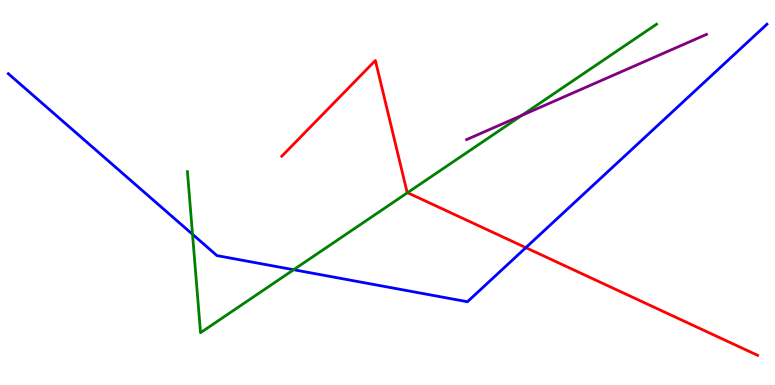[{'lines': ['blue', 'red'], 'intersections': [{'x': 6.78, 'y': 3.57}]}, {'lines': ['green', 'red'], 'intersections': [{'x': 5.26, 'y': 5.0}]}, {'lines': ['purple', 'red'], 'intersections': []}, {'lines': ['blue', 'green'], 'intersections': [{'x': 2.48, 'y': 3.91}, {'x': 3.79, 'y': 2.99}]}, {'lines': ['blue', 'purple'], 'intersections': []}, {'lines': ['green', 'purple'], 'intersections': [{'x': 6.73, 'y': 7.0}]}]